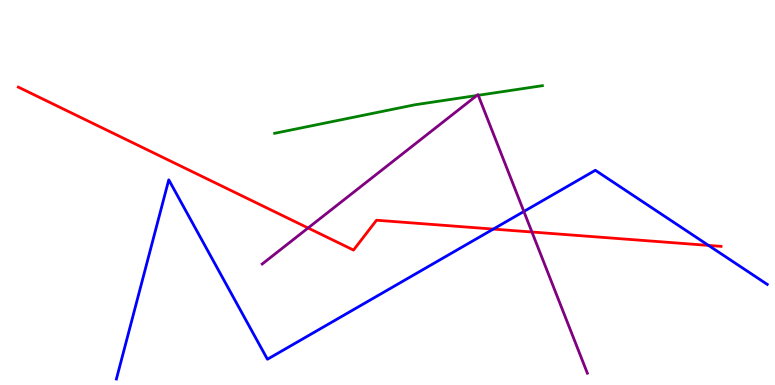[{'lines': ['blue', 'red'], 'intersections': [{'x': 6.37, 'y': 4.05}, {'x': 9.14, 'y': 3.63}]}, {'lines': ['green', 'red'], 'intersections': []}, {'lines': ['purple', 'red'], 'intersections': [{'x': 3.98, 'y': 4.08}, {'x': 6.86, 'y': 3.97}]}, {'lines': ['blue', 'green'], 'intersections': []}, {'lines': ['blue', 'purple'], 'intersections': [{'x': 6.76, 'y': 4.51}]}, {'lines': ['green', 'purple'], 'intersections': [{'x': 6.15, 'y': 7.52}, {'x': 6.17, 'y': 7.52}]}]